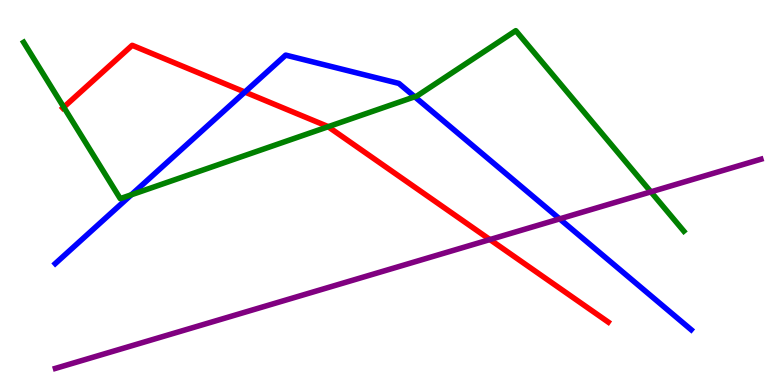[{'lines': ['blue', 'red'], 'intersections': [{'x': 3.16, 'y': 7.61}]}, {'lines': ['green', 'red'], 'intersections': [{'x': 0.823, 'y': 7.22}, {'x': 4.23, 'y': 6.71}]}, {'lines': ['purple', 'red'], 'intersections': [{'x': 6.32, 'y': 3.78}]}, {'lines': ['blue', 'green'], 'intersections': [{'x': 1.69, 'y': 4.94}, {'x': 5.35, 'y': 7.49}]}, {'lines': ['blue', 'purple'], 'intersections': [{'x': 7.22, 'y': 4.31}]}, {'lines': ['green', 'purple'], 'intersections': [{'x': 8.4, 'y': 5.02}]}]